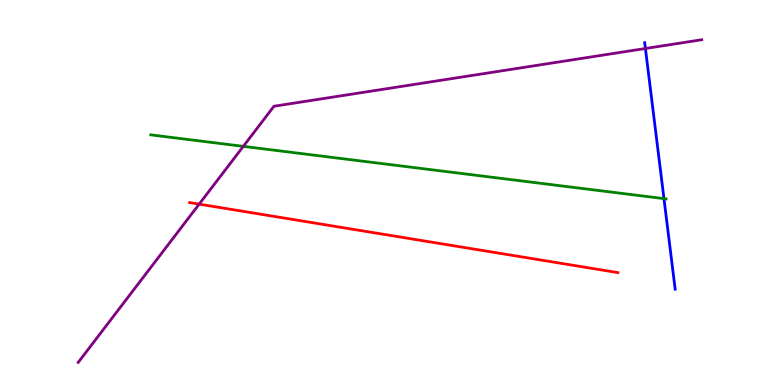[{'lines': ['blue', 'red'], 'intersections': []}, {'lines': ['green', 'red'], 'intersections': []}, {'lines': ['purple', 'red'], 'intersections': [{'x': 2.57, 'y': 4.7}]}, {'lines': ['blue', 'green'], 'intersections': [{'x': 8.57, 'y': 4.84}]}, {'lines': ['blue', 'purple'], 'intersections': [{'x': 8.33, 'y': 8.74}]}, {'lines': ['green', 'purple'], 'intersections': [{'x': 3.14, 'y': 6.2}]}]